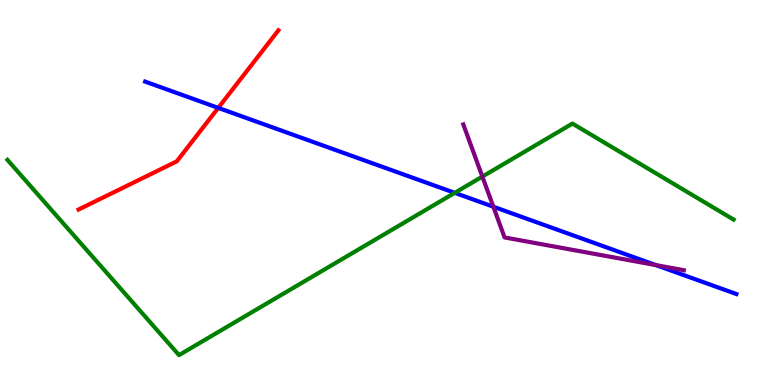[{'lines': ['blue', 'red'], 'intersections': [{'x': 2.82, 'y': 7.2}]}, {'lines': ['green', 'red'], 'intersections': []}, {'lines': ['purple', 'red'], 'intersections': []}, {'lines': ['blue', 'green'], 'intersections': [{'x': 5.87, 'y': 4.99}]}, {'lines': ['blue', 'purple'], 'intersections': [{'x': 6.37, 'y': 4.63}, {'x': 8.46, 'y': 3.11}]}, {'lines': ['green', 'purple'], 'intersections': [{'x': 6.22, 'y': 5.41}]}]